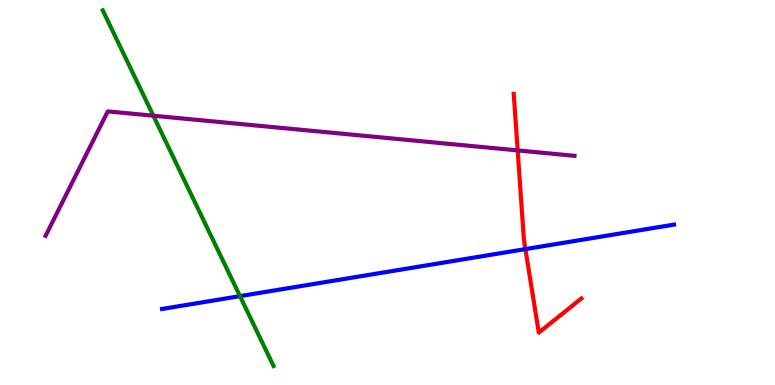[{'lines': ['blue', 'red'], 'intersections': [{'x': 6.78, 'y': 3.53}]}, {'lines': ['green', 'red'], 'intersections': []}, {'lines': ['purple', 'red'], 'intersections': [{'x': 6.68, 'y': 6.09}]}, {'lines': ['blue', 'green'], 'intersections': [{'x': 3.1, 'y': 2.31}]}, {'lines': ['blue', 'purple'], 'intersections': []}, {'lines': ['green', 'purple'], 'intersections': [{'x': 1.98, 'y': 6.99}]}]